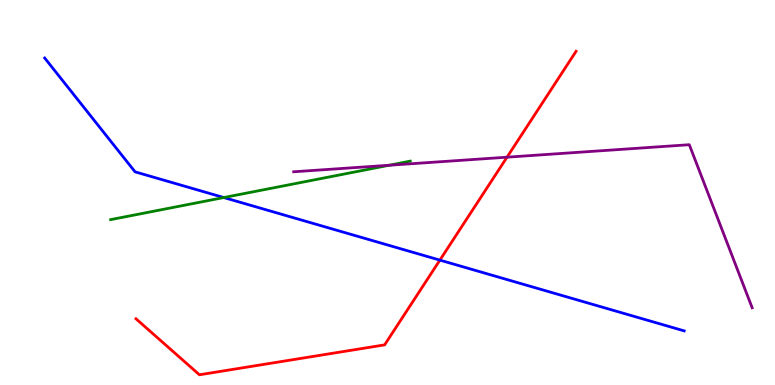[{'lines': ['blue', 'red'], 'intersections': [{'x': 5.68, 'y': 3.24}]}, {'lines': ['green', 'red'], 'intersections': []}, {'lines': ['purple', 'red'], 'intersections': [{'x': 6.54, 'y': 5.92}]}, {'lines': ['blue', 'green'], 'intersections': [{'x': 2.89, 'y': 4.87}]}, {'lines': ['blue', 'purple'], 'intersections': []}, {'lines': ['green', 'purple'], 'intersections': [{'x': 5.02, 'y': 5.71}]}]